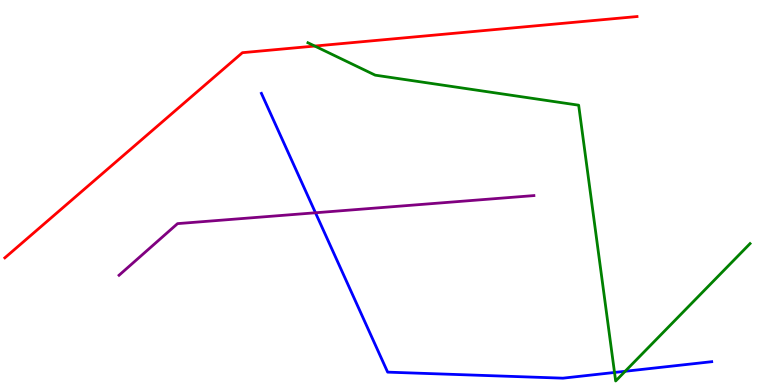[{'lines': ['blue', 'red'], 'intersections': []}, {'lines': ['green', 'red'], 'intersections': [{'x': 4.06, 'y': 8.8}]}, {'lines': ['purple', 'red'], 'intersections': []}, {'lines': ['blue', 'green'], 'intersections': [{'x': 7.93, 'y': 0.326}, {'x': 8.07, 'y': 0.356}]}, {'lines': ['blue', 'purple'], 'intersections': [{'x': 4.07, 'y': 4.47}]}, {'lines': ['green', 'purple'], 'intersections': []}]